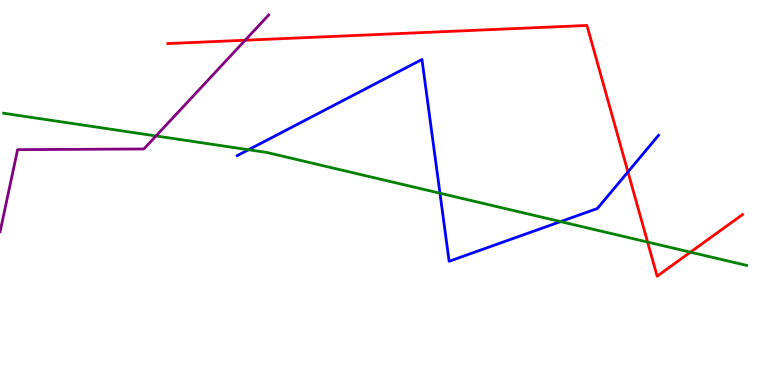[{'lines': ['blue', 'red'], 'intersections': [{'x': 8.1, 'y': 5.53}]}, {'lines': ['green', 'red'], 'intersections': [{'x': 8.36, 'y': 3.71}, {'x': 8.91, 'y': 3.45}]}, {'lines': ['purple', 'red'], 'intersections': [{'x': 3.16, 'y': 8.96}]}, {'lines': ['blue', 'green'], 'intersections': [{'x': 3.21, 'y': 6.11}, {'x': 5.68, 'y': 4.98}, {'x': 7.23, 'y': 4.24}]}, {'lines': ['blue', 'purple'], 'intersections': []}, {'lines': ['green', 'purple'], 'intersections': [{'x': 2.01, 'y': 6.47}]}]